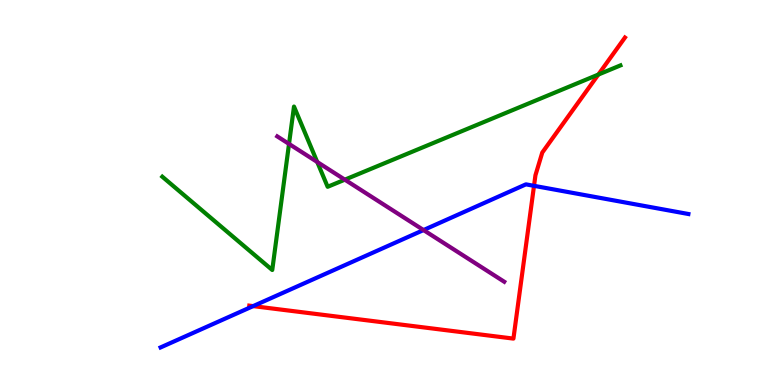[{'lines': ['blue', 'red'], 'intersections': [{'x': 3.27, 'y': 2.05}, {'x': 6.89, 'y': 5.17}]}, {'lines': ['green', 'red'], 'intersections': [{'x': 7.72, 'y': 8.06}]}, {'lines': ['purple', 'red'], 'intersections': []}, {'lines': ['blue', 'green'], 'intersections': []}, {'lines': ['blue', 'purple'], 'intersections': [{'x': 5.46, 'y': 4.02}]}, {'lines': ['green', 'purple'], 'intersections': [{'x': 3.73, 'y': 6.26}, {'x': 4.09, 'y': 5.79}, {'x': 4.45, 'y': 5.33}]}]